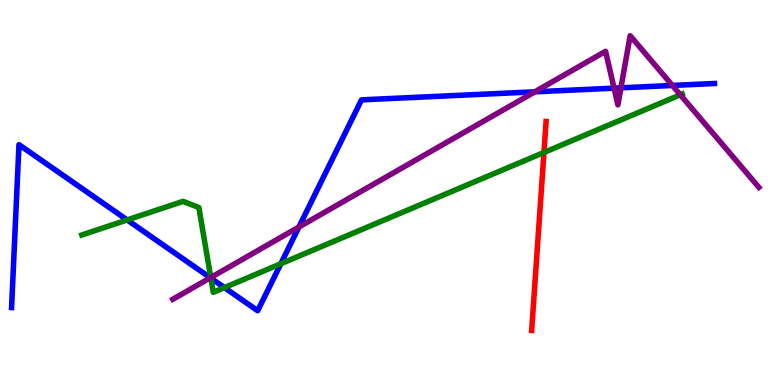[{'lines': ['blue', 'red'], 'intersections': []}, {'lines': ['green', 'red'], 'intersections': [{'x': 7.02, 'y': 6.04}]}, {'lines': ['purple', 'red'], 'intersections': []}, {'lines': ['blue', 'green'], 'intersections': [{'x': 1.64, 'y': 4.29}, {'x': 2.72, 'y': 2.78}, {'x': 2.9, 'y': 2.53}, {'x': 3.62, 'y': 3.15}]}, {'lines': ['blue', 'purple'], 'intersections': [{'x': 2.71, 'y': 2.79}, {'x': 3.86, 'y': 4.1}, {'x': 6.9, 'y': 7.62}, {'x': 7.92, 'y': 7.71}, {'x': 8.01, 'y': 7.72}, {'x': 8.68, 'y': 7.78}]}, {'lines': ['green', 'purple'], 'intersections': [{'x': 2.72, 'y': 2.79}, {'x': 8.78, 'y': 7.54}]}]